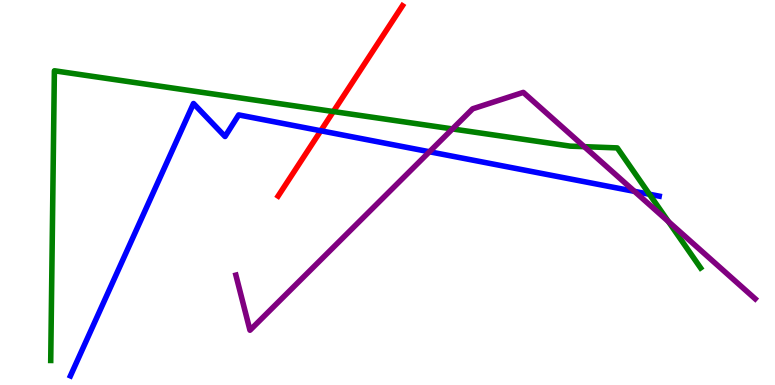[{'lines': ['blue', 'red'], 'intersections': [{'x': 4.14, 'y': 6.6}]}, {'lines': ['green', 'red'], 'intersections': [{'x': 4.3, 'y': 7.1}]}, {'lines': ['purple', 'red'], 'intersections': []}, {'lines': ['blue', 'green'], 'intersections': [{'x': 8.38, 'y': 4.95}]}, {'lines': ['blue', 'purple'], 'intersections': [{'x': 5.54, 'y': 6.06}, {'x': 8.19, 'y': 5.03}]}, {'lines': ['green', 'purple'], 'intersections': [{'x': 5.84, 'y': 6.65}, {'x': 7.54, 'y': 6.19}, {'x': 8.62, 'y': 4.25}]}]